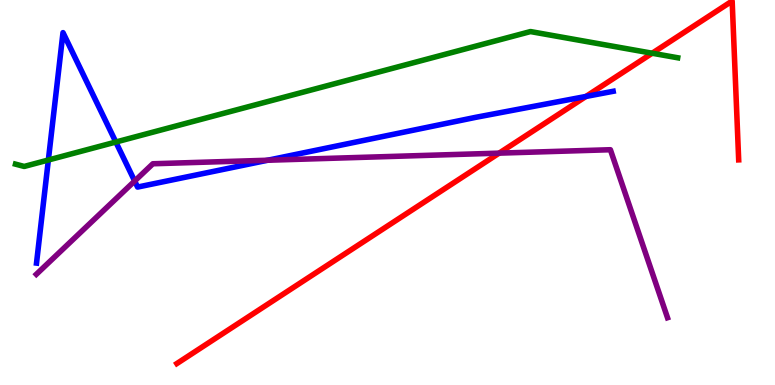[{'lines': ['blue', 'red'], 'intersections': [{'x': 7.56, 'y': 7.49}]}, {'lines': ['green', 'red'], 'intersections': [{'x': 8.42, 'y': 8.62}]}, {'lines': ['purple', 'red'], 'intersections': [{'x': 6.44, 'y': 6.02}]}, {'lines': ['blue', 'green'], 'intersections': [{'x': 0.624, 'y': 5.84}, {'x': 1.49, 'y': 6.31}]}, {'lines': ['blue', 'purple'], 'intersections': [{'x': 1.74, 'y': 5.3}, {'x': 3.45, 'y': 5.84}]}, {'lines': ['green', 'purple'], 'intersections': []}]